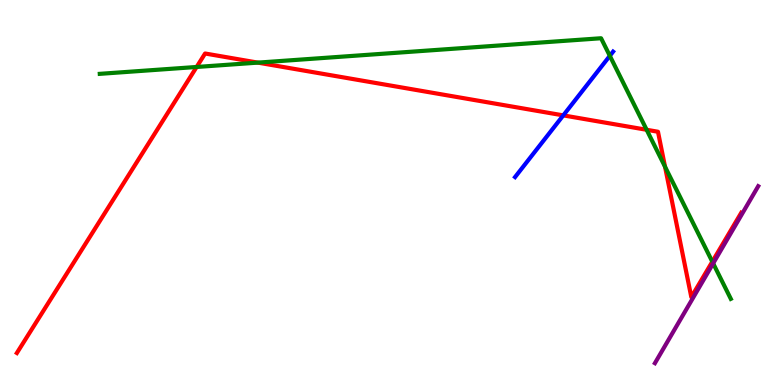[{'lines': ['blue', 'red'], 'intersections': [{'x': 7.27, 'y': 7.0}]}, {'lines': ['green', 'red'], 'intersections': [{'x': 2.54, 'y': 8.26}, {'x': 3.33, 'y': 8.37}, {'x': 8.34, 'y': 6.63}, {'x': 8.58, 'y': 5.67}, {'x': 9.19, 'y': 3.2}]}, {'lines': ['purple', 'red'], 'intersections': []}, {'lines': ['blue', 'green'], 'intersections': [{'x': 7.87, 'y': 8.55}]}, {'lines': ['blue', 'purple'], 'intersections': []}, {'lines': ['green', 'purple'], 'intersections': [{'x': 9.2, 'y': 3.16}]}]